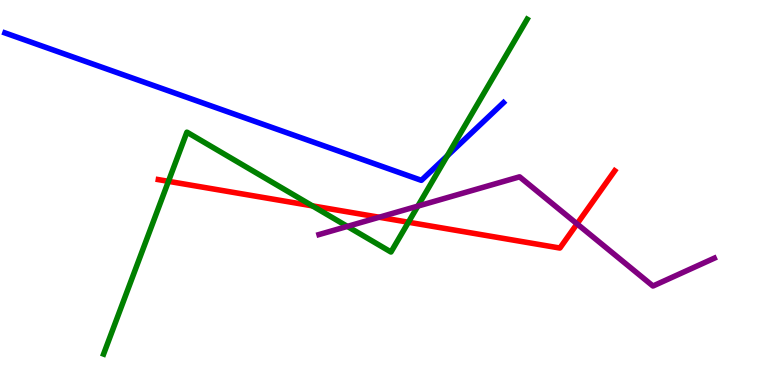[{'lines': ['blue', 'red'], 'intersections': []}, {'lines': ['green', 'red'], 'intersections': [{'x': 2.17, 'y': 5.29}, {'x': 4.03, 'y': 4.65}, {'x': 5.27, 'y': 4.23}]}, {'lines': ['purple', 'red'], 'intersections': [{'x': 4.89, 'y': 4.36}, {'x': 7.45, 'y': 4.19}]}, {'lines': ['blue', 'green'], 'intersections': [{'x': 5.77, 'y': 5.95}]}, {'lines': ['blue', 'purple'], 'intersections': []}, {'lines': ['green', 'purple'], 'intersections': [{'x': 4.48, 'y': 4.12}, {'x': 5.39, 'y': 4.65}]}]